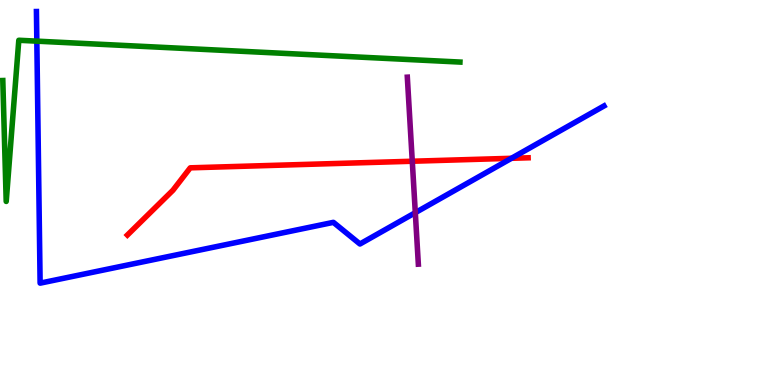[{'lines': ['blue', 'red'], 'intersections': [{'x': 6.6, 'y': 5.89}]}, {'lines': ['green', 'red'], 'intersections': []}, {'lines': ['purple', 'red'], 'intersections': [{'x': 5.32, 'y': 5.81}]}, {'lines': ['blue', 'green'], 'intersections': [{'x': 0.475, 'y': 8.93}]}, {'lines': ['blue', 'purple'], 'intersections': [{'x': 5.36, 'y': 4.48}]}, {'lines': ['green', 'purple'], 'intersections': []}]